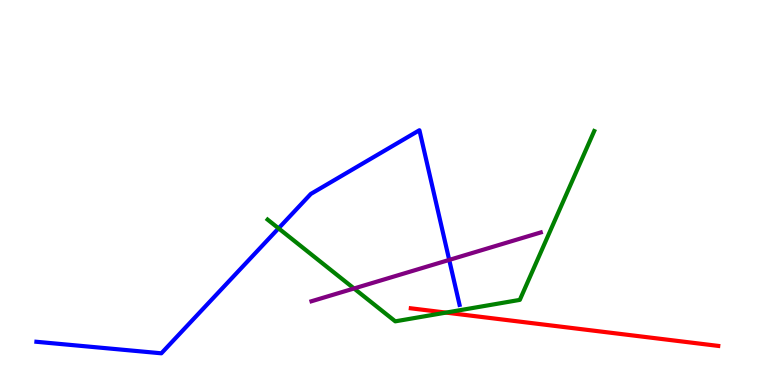[{'lines': ['blue', 'red'], 'intersections': []}, {'lines': ['green', 'red'], 'intersections': [{'x': 5.75, 'y': 1.88}]}, {'lines': ['purple', 'red'], 'intersections': []}, {'lines': ['blue', 'green'], 'intersections': [{'x': 3.59, 'y': 4.07}]}, {'lines': ['blue', 'purple'], 'intersections': [{'x': 5.8, 'y': 3.25}]}, {'lines': ['green', 'purple'], 'intersections': [{'x': 4.57, 'y': 2.51}]}]